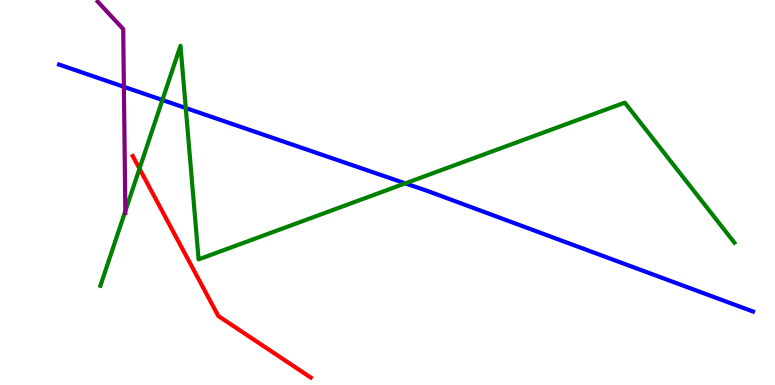[{'lines': ['blue', 'red'], 'intersections': []}, {'lines': ['green', 'red'], 'intersections': [{'x': 1.8, 'y': 5.62}]}, {'lines': ['purple', 'red'], 'intersections': []}, {'lines': ['blue', 'green'], 'intersections': [{'x': 2.1, 'y': 7.4}, {'x': 2.4, 'y': 7.19}, {'x': 5.23, 'y': 5.24}]}, {'lines': ['blue', 'purple'], 'intersections': [{'x': 1.6, 'y': 7.75}]}, {'lines': ['green', 'purple'], 'intersections': [{'x': 1.62, 'y': 4.52}]}]